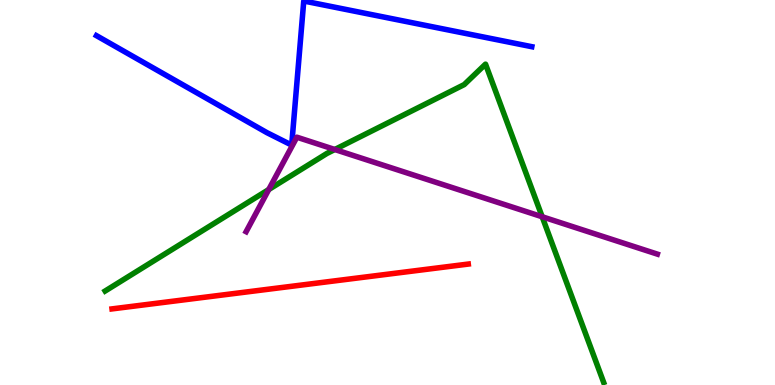[{'lines': ['blue', 'red'], 'intersections': []}, {'lines': ['green', 'red'], 'intersections': []}, {'lines': ['purple', 'red'], 'intersections': []}, {'lines': ['blue', 'green'], 'intersections': []}, {'lines': ['blue', 'purple'], 'intersections': []}, {'lines': ['green', 'purple'], 'intersections': [{'x': 3.47, 'y': 5.08}, {'x': 4.32, 'y': 6.12}, {'x': 7.0, 'y': 4.37}]}]